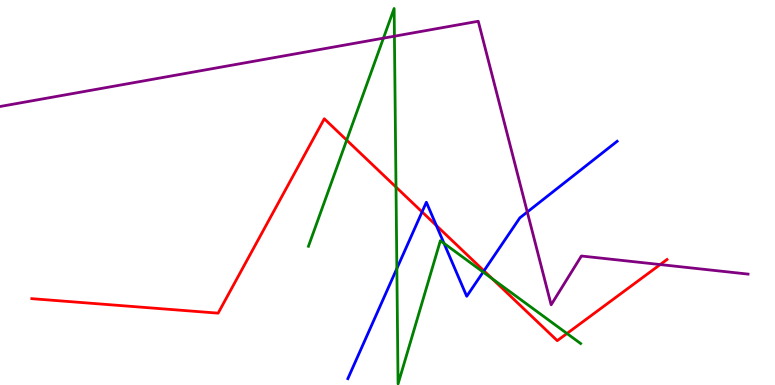[{'lines': ['blue', 'red'], 'intersections': [{'x': 5.45, 'y': 4.5}, {'x': 5.63, 'y': 4.14}, {'x': 6.24, 'y': 2.96}]}, {'lines': ['green', 'red'], 'intersections': [{'x': 4.47, 'y': 6.36}, {'x': 5.11, 'y': 5.14}, {'x': 6.35, 'y': 2.76}, {'x': 7.32, 'y': 1.34}]}, {'lines': ['purple', 'red'], 'intersections': [{'x': 8.52, 'y': 3.13}]}, {'lines': ['blue', 'green'], 'intersections': [{'x': 5.12, 'y': 3.03}, {'x': 5.73, 'y': 3.68}, {'x': 6.23, 'y': 2.93}]}, {'lines': ['blue', 'purple'], 'intersections': [{'x': 6.8, 'y': 4.49}]}, {'lines': ['green', 'purple'], 'intersections': [{'x': 4.95, 'y': 9.01}, {'x': 5.09, 'y': 9.06}]}]